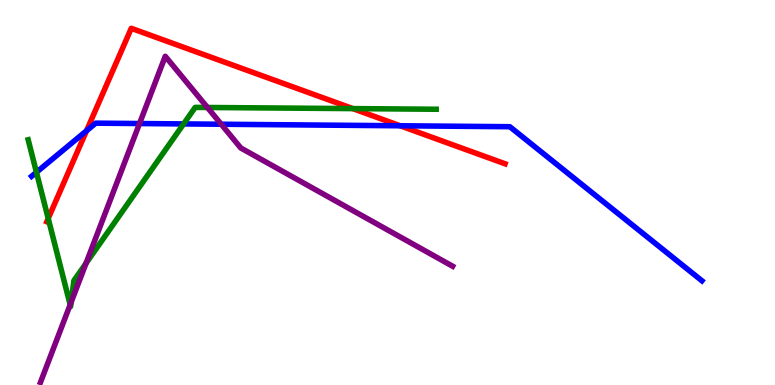[{'lines': ['blue', 'red'], 'intersections': [{'x': 1.12, 'y': 6.6}, {'x': 5.16, 'y': 6.73}]}, {'lines': ['green', 'red'], 'intersections': [{'x': 0.622, 'y': 4.33}, {'x': 4.55, 'y': 7.18}]}, {'lines': ['purple', 'red'], 'intersections': []}, {'lines': ['blue', 'green'], 'intersections': [{'x': 0.47, 'y': 5.53}, {'x': 2.37, 'y': 6.78}]}, {'lines': ['blue', 'purple'], 'intersections': [{'x': 1.8, 'y': 6.79}, {'x': 2.85, 'y': 6.77}]}, {'lines': ['green', 'purple'], 'intersections': [{'x': 0.905, 'y': 2.08}, {'x': 0.919, 'y': 2.15}, {'x': 1.11, 'y': 3.16}, {'x': 2.68, 'y': 7.21}]}]